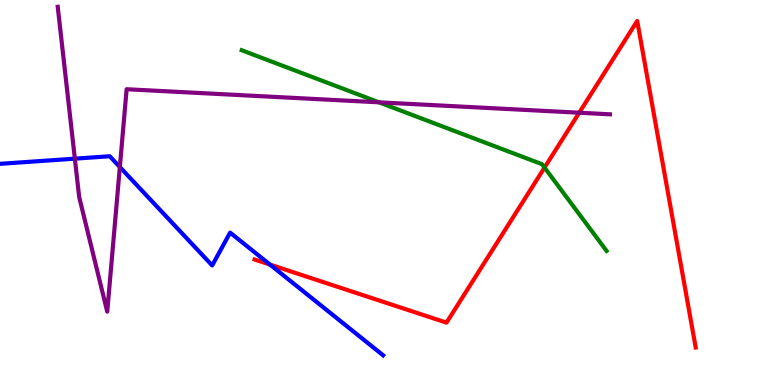[{'lines': ['blue', 'red'], 'intersections': [{'x': 3.48, 'y': 3.13}]}, {'lines': ['green', 'red'], 'intersections': [{'x': 7.03, 'y': 5.65}]}, {'lines': ['purple', 'red'], 'intersections': [{'x': 7.47, 'y': 7.07}]}, {'lines': ['blue', 'green'], 'intersections': []}, {'lines': ['blue', 'purple'], 'intersections': [{'x': 0.966, 'y': 5.88}, {'x': 1.55, 'y': 5.66}]}, {'lines': ['green', 'purple'], 'intersections': [{'x': 4.89, 'y': 7.34}]}]